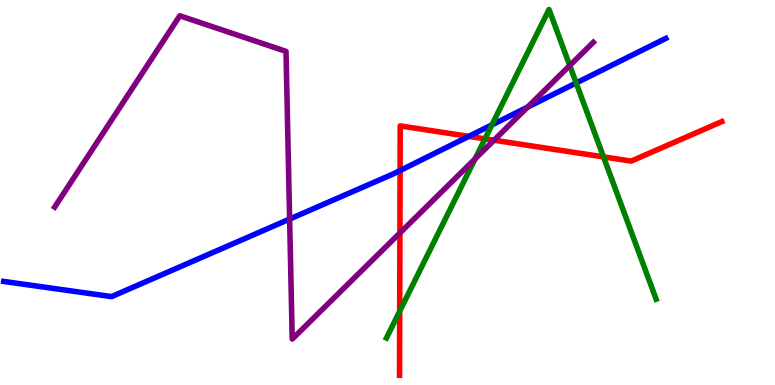[{'lines': ['blue', 'red'], 'intersections': [{'x': 5.16, 'y': 5.57}, {'x': 6.05, 'y': 6.46}]}, {'lines': ['green', 'red'], 'intersections': [{'x': 5.16, 'y': 1.92}, {'x': 6.26, 'y': 6.39}, {'x': 7.79, 'y': 5.92}]}, {'lines': ['purple', 'red'], 'intersections': [{'x': 5.16, 'y': 3.95}, {'x': 6.37, 'y': 6.36}]}, {'lines': ['blue', 'green'], 'intersections': [{'x': 6.35, 'y': 6.76}, {'x': 7.43, 'y': 7.85}]}, {'lines': ['blue', 'purple'], 'intersections': [{'x': 3.74, 'y': 4.31}, {'x': 6.81, 'y': 7.22}]}, {'lines': ['green', 'purple'], 'intersections': [{'x': 6.13, 'y': 5.87}, {'x': 7.35, 'y': 8.3}]}]